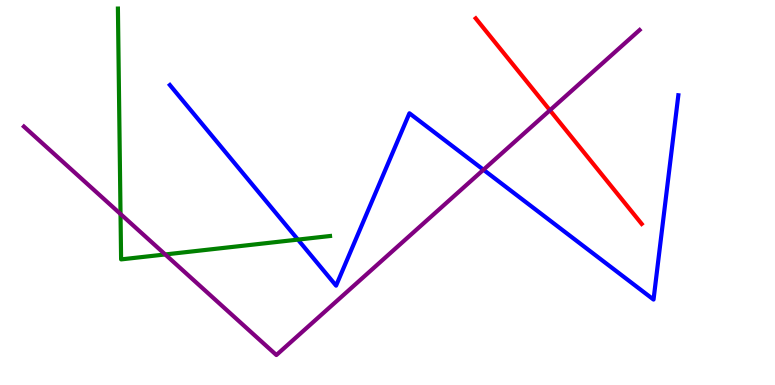[{'lines': ['blue', 'red'], 'intersections': []}, {'lines': ['green', 'red'], 'intersections': []}, {'lines': ['purple', 'red'], 'intersections': [{'x': 7.1, 'y': 7.14}]}, {'lines': ['blue', 'green'], 'intersections': [{'x': 3.84, 'y': 3.78}]}, {'lines': ['blue', 'purple'], 'intersections': [{'x': 6.24, 'y': 5.59}]}, {'lines': ['green', 'purple'], 'intersections': [{'x': 1.56, 'y': 4.44}, {'x': 2.13, 'y': 3.39}]}]